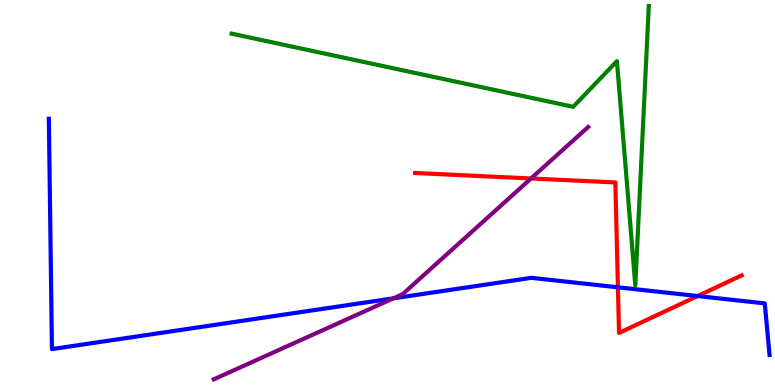[{'lines': ['blue', 'red'], 'intersections': [{'x': 7.97, 'y': 2.54}, {'x': 9.0, 'y': 2.31}]}, {'lines': ['green', 'red'], 'intersections': []}, {'lines': ['purple', 'red'], 'intersections': [{'x': 6.85, 'y': 5.36}]}, {'lines': ['blue', 'green'], 'intersections': []}, {'lines': ['blue', 'purple'], 'intersections': [{'x': 5.08, 'y': 2.25}]}, {'lines': ['green', 'purple'], 'intersections': []}]